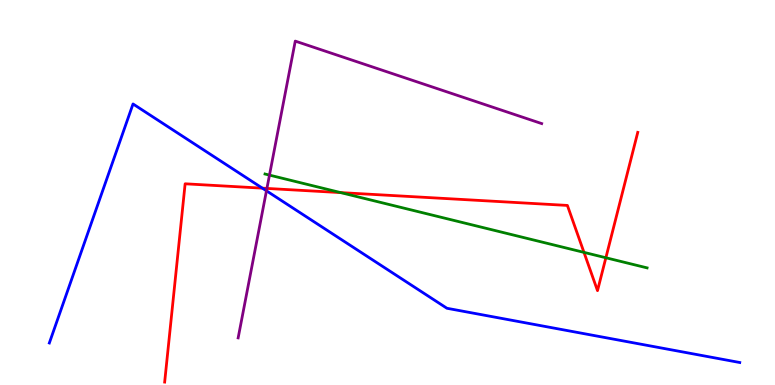[{'lines': ['blue', 'red'], 'intersections': [{'x': 3.39, 'y': 5.11}]}, {'lines': ['green', 'red'], 'intersections': [{'x': 4.4, 'y': 5.0}, {'x': 7.54, 'y': 3.44}, {'x': 7.82, 'y': 3.31}]}, {'lines': ['purple', 'red'], 'intersections': [{'x': 3.44, 'y': 5.11}]}, {'lines': ['blue', 'green'], 'intersections': []}, {'lines': ['blue', 'purple'], 'intersections': [{'x': 3.44, 'y': 5.04}]}, {'lines': ['green', 'purple'], 'intersections': [{'x': 3.48, 'y': 5.45}]}]